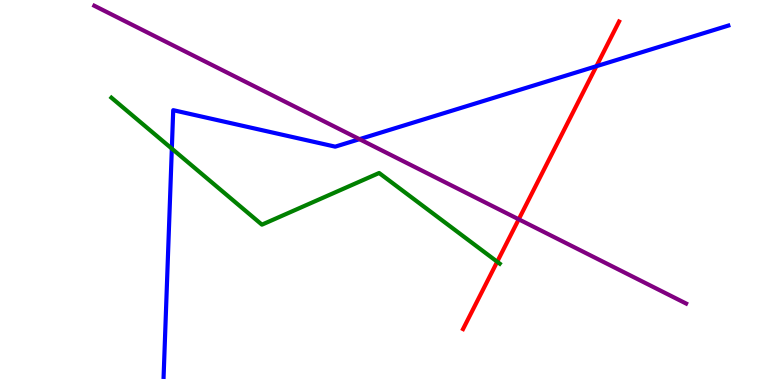[{'lines': ['blue', 'red'], 'intersections': [{'x': 7.7, 'y': 8.28}]}, {'lines': ['green', 'red'], 'intersections': [{'x': 6.42, 'y': 3.2}]}, {'lines': ['purple', 'red'], 'intersections': [{'x': 6.69, 'y': 4.3}]}, {'lines': ['blue', 'green'], 'intersections': [{'x': 2.22, 'y': 6.14}]}, {'lines': ['blue', 'purple'], 'intersections': [{'x': 4.64, 'y': 6.39}]}, {'lines': ['green', 'purple'], 'intersections': []}]